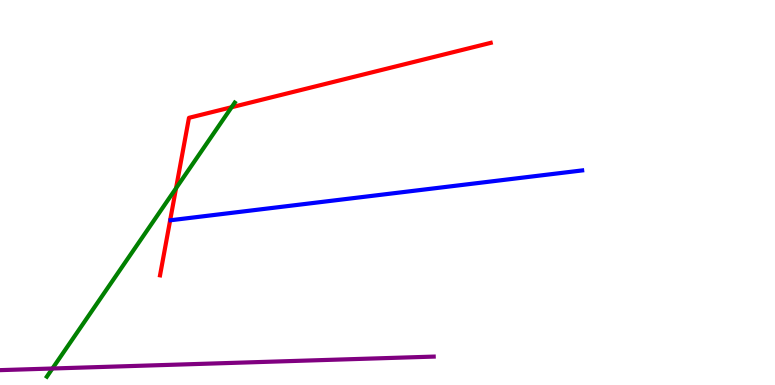[{'lines': ['blue', 'red'], 'intersections': []}, {'lines': ['green', 'red'], 'intersections': [{'x': 2.27, 'y': 5.11}, {'x': 2.99, 'y': 7.21}]}, {'lines': ['purple', 'red'], 'intersections': []}, {'lines': ['blue', 'green'], 'intersections': []}, {'lines': ['blue', 'purple'], 'intersections': []}, {'lines': ['green', 'purple'], 'intersections': [{'x': 0.676, 'y': 0.428}]}]